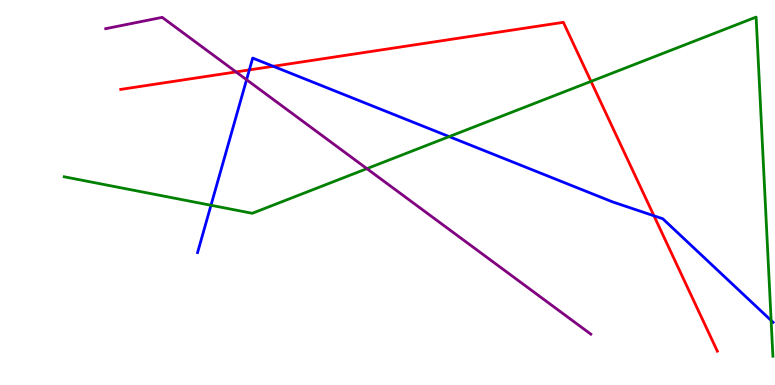[{'lines': ['blue', 'red'], 'intersections': [{'x': 3.22, 'y': 8.18}, {'x': 3.53, 'y': 8.28}, {'x': 8.44, 'y': 4.39}]}, {'lines': ['green', 'red'], 'intersections': [{'x': 7.63, 'y': 7.89}]}, {'lines': ['purple', 'red'], 'intersections': [{'x': 3.05, 'y': 8.13}]}, {'lines': ['blue', 'green'], 'intersections': [{'x': 2.72, 'y': 4.67}, {'x': 5.8, 'y': 6.45}, {'x': 9.95, 'y': 1.68}]}, {'lines': ['blue', 'purple'], 'intersections': [{'x': 3.18, 'y': 7.93}]}, {'lines': ['green', 'purple'], 'intersections': [{'x': 4.73, 'y': 5.62}]}]